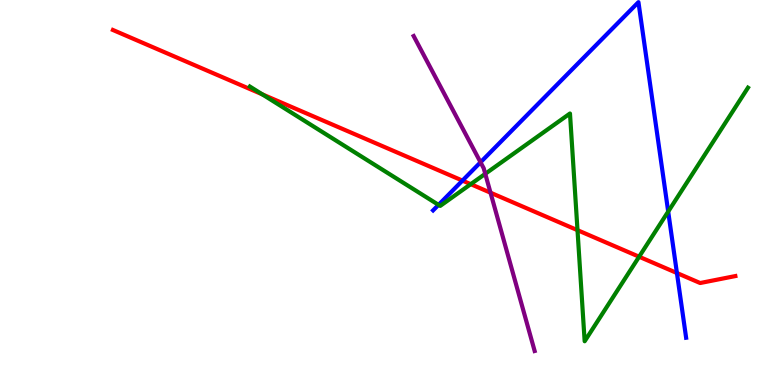[{'lines': ['blue', 'red'], 'intersections': [{'x': 5.97, 'y': 5.31}, {'x': 8.73, 'y': 2.91}]}, {'lines': ['green', 'red'], 'intersections': [{'x': 3.38, 'y': 7.55}, {'x': 6.07, 'y': 5.22}, {'x': 7.45, 'y': 4.02}, {'x': 8.25, 'y': 3.33}]}, {'lines': ['purple', 'red'], 'intersections': [{'x': 6.33, 'y': 5.0}]}, {'lines': ['blue', 'green'], 'intersections': [{'x': 5.66, 'y': 4.68}, {'x': 8.62, 'y': 4.5}]}, {'lines': ['blue', 'purple'], 'intersections': [{'x': 6.2, 'y': 5.79}]}, {'lines': ['green', 'purple'], 'intersections': [{'x': 6.26, 'y': 5.48}]}]